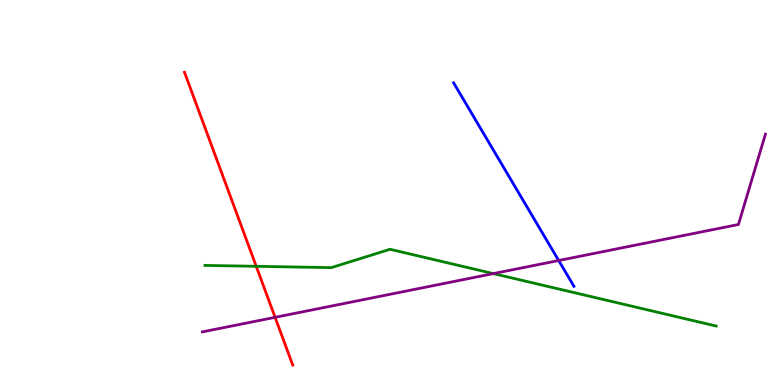[{'lines': ['blue', 'red'], 'intersections': []}, {'lines': ['green', 'red'], 'intersections': [{'x': 3.31, 'y': 3.08}]}, {'lines': ['purple', 'red'], 'intersections': [{'x': 3.55, 'y': 1.76}]}, {'lines': ['blue', 'green'], 'intersections': []}, {'lines': ['blue', 'purple'], 'intersections': [{'x': 7.21, 'y': 3.23}]}, {'lines': ['green', 'purple'], 'intersections': [{'x': 6.37, 'y': 2.89}]}]